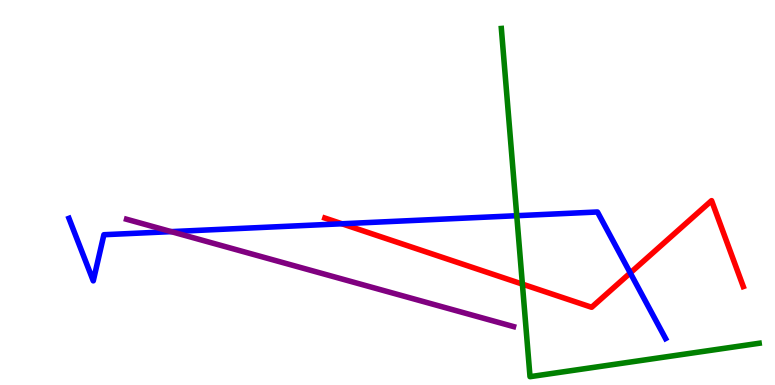[{'lines': ['blue', 'red'], 'intersections': [{'x': 4.41, 'y': 4.19}, {'x': 8.13, 'y': 2.91}]}, {'lines': ['green', 'red'], 'intersections': [{'x': 6.74, 'y': 2.62}]}, {'lines': ['purple', 'red'], 'intersections': []}, {'lines': ['blue', 'green'], 'intersections': [{'x': 6.67, 'y': 4.4}]}, {'lines': ['blue', 'purple'], 'intersections': [{'x': 2.21, 'y': 3.98}]}, {'lines': ['green', 'purple'], 'intersections': []}]